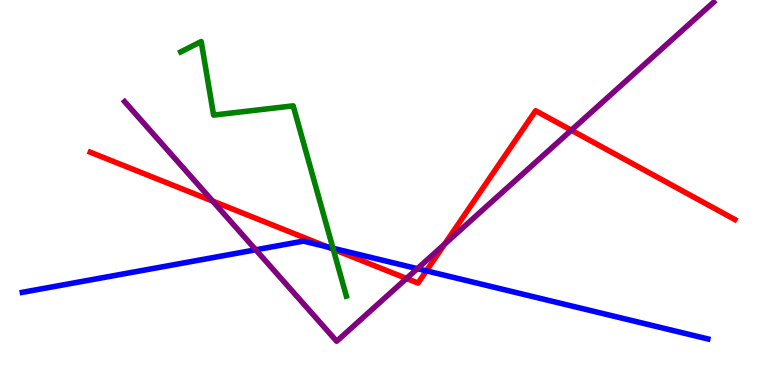[{'lines': ['blue', 'red'], 'intersections': [{'x': 4.23, 'y': 3.59}, {'x': 5.5, 'y': 2.97}]}, {'lines': ['green', 'red'], 'intersections': [{'x': 4.3, 'y': 3.53}]}, {'lines': ['purple', 'red'], 'intersections': [{'x': 2.74, 'y': 4.78}, {'x': 5.24, 'y': 2.77}, {'x': 5.74, 'y': 3.66}, {'x': 7.37, 'y': 6.62}]}, {'lines': ['blue', 'green'], 'intersections': [{'x': 4.3, 'y': 3.55}]}, {'lines': ['blue', 'purple'], 'intersections': [{'x': 3.3, 'y': 3.51}, {'x': 5.39, 'y': 3.02}]}, {'lines': ['green', 'purple'], 'intersections': []}]